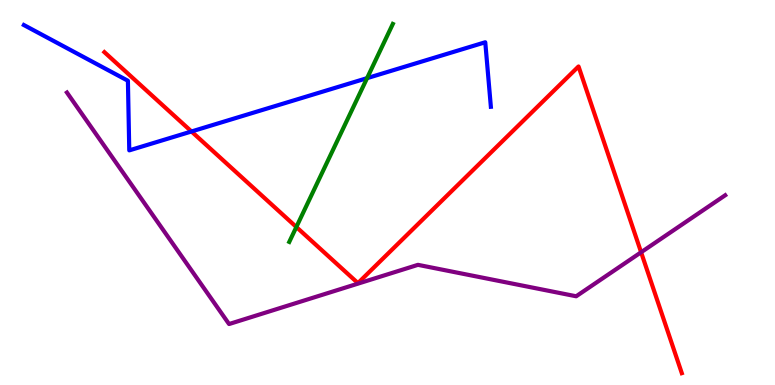[{'lines': ['blue', 'red'], 'intersections': [{'x': 2.47, 'y': 6.58}]}, {'lines': ['green', 'red'], 'intersections': [{'x': 3.82, 'y': 4.1}]}, {'lines': ['purple', 'red'], 'intersections': [{'x': 8.27, 'y': 3.45}]}, {'lines': ['blue', 'green'], 'intersections': [{'x': 4.74, 'y': 7.97}]}, {'lines': ['blue', 'purple'], 'intersections': []}, {'lines': ['green', 'purple'], 'intersections': []}]